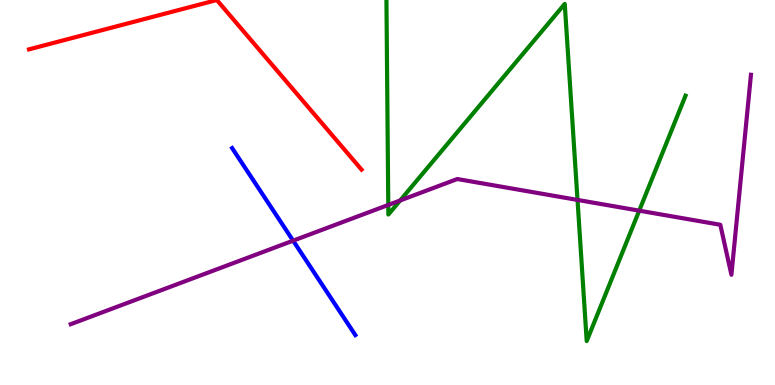[{'lines': ['blue', 'red'], 'intersections': []}, {'lines': ['green', 'red'], 'intersections': []}, {'lines': ['purple', 'red'], 'intersections': []}, {'lines': ['blue', 'green'], 'intersections': []}, {'lines': ['blue', 'purple'], 'intersections': [{'x': 3.78, 'y': 3.75}]}, {'lines': ['green', 'purple'], 'intersections': [{'x': 5.01, 'y': 4.68}, {'x': 5.16, 'y': 4.79}, {'x': 7.45, 'y': 4.81}, {'x': 8.25, 'y': 4.53}]}]